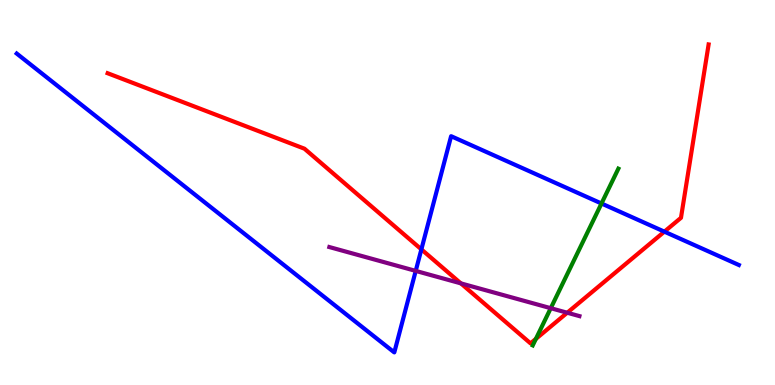[{'lines': ['blue', 'red'], 'intersections': [{'x': 5.44, 'y': 3.52}, {'x': 8.57, 'y': 3.98}]}, {'lines': ['green', 'red'], 'intersections': [{'x': 6.91, 'y': 1.2}]}, {'lines': ['purple', 'red'], 'intersections': [{'x': 5.95, 'y': 2.64}, {'x': 7.32, 'y': 1.88}]}, {'lines': ['blue', 'green'], 'intersections': [{'x': 7.76, 'y': 4.71}]}, {'lines': ['blue', 'purple'], 'intersections': [{'x': 5.36, 'y': 2.96}]}, {'lines': ['green', 'purple'], 'intersections': [{'x': 7.11, 'y': 2.0}]}]